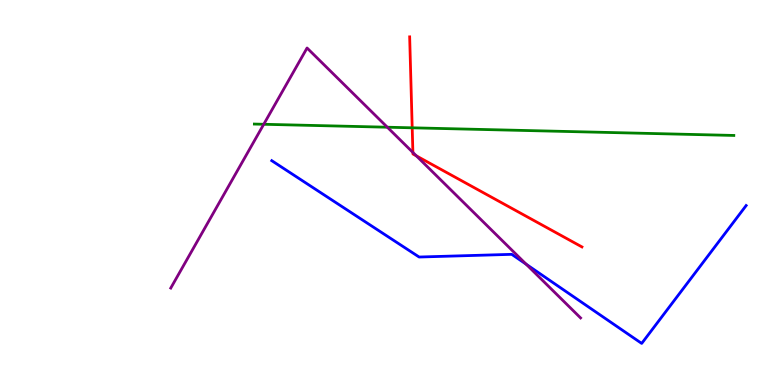[{'lines': ['blue', 'red'], 'intersections': []}, {'lines': ['green', 'red'], 'intersections': [{'x': 5.32, 'y': 6.68}]}, {'lines': ['purple', 'red'], 'intersections': [{'x': 5.33, 'y': 6.04}, {'x': 5.37, 'y': 5.95}]}, {'lines': ['blue', 'green'], 'intersections': []}, {'lines': ['blue', 'purple'], 'intersections': [{'x': 6.79, 'y': 3.14}]}, {'lines': ['green', 'purple'], 'intersections': [{'x': 3.4, 'y': 6.77}, {'x': 5.0, 'y': 6.7}]}]